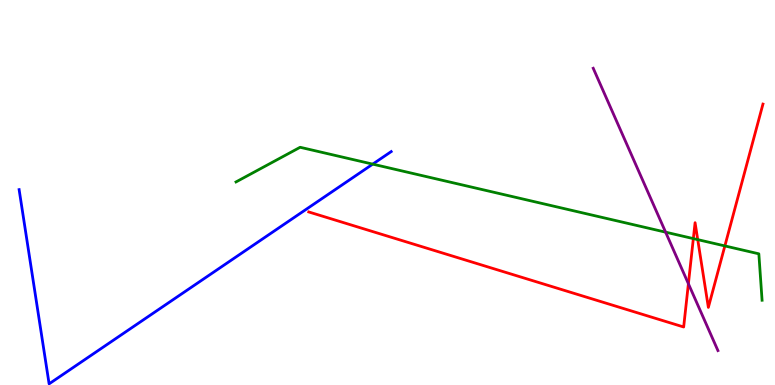[{'lines': ['blue', 'red'], 'intersections': []}, {'lines': ['green', 'red'], 'intersections': [{'x': 8.95, 'y': 3.8}, {'x': 9.0, 'y': 3.78}, {'x': 9.35, 'y': 3.61}]}, {'lines': ['purple', 'red'], 'intersections': [{'x': 8.88, 'y': 2.63}]}, {'lines': ['blue', 'green'], 'intersections': [{'x': 4.81, 'y': 5.74}]}, {'lines': ['blue', 'purple'], 'intersections': []}, {'lines': ['green', 'purple'], 'intersections': [{'x': 8.59, 'y': 3.97}]}]